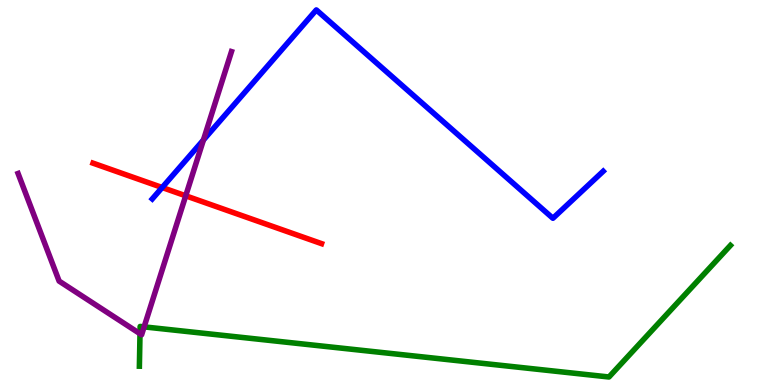[{'lines': ['blue', 'red'], 'intersections': [{'x': 2.09, 'y': 5.13}]}, {'lines': ['green', 'red'], 'intersections': []}, {'lines': ['purple', 'red'], 'intersections': [{'x': 2.4, 'y': 4.91}]}, {'lines': ['blue', 'green'], 'intersections': []}, {'lines': ['blue', 'purple'], 'intersections': [{'x': 2.62, 'y': 6.36}]}, {'lines': ['green', 'purple'], 'intersections': [{'x': 1.81, 'y': 1.33}, {'x': 1.86, 'y': 1.51}]}]